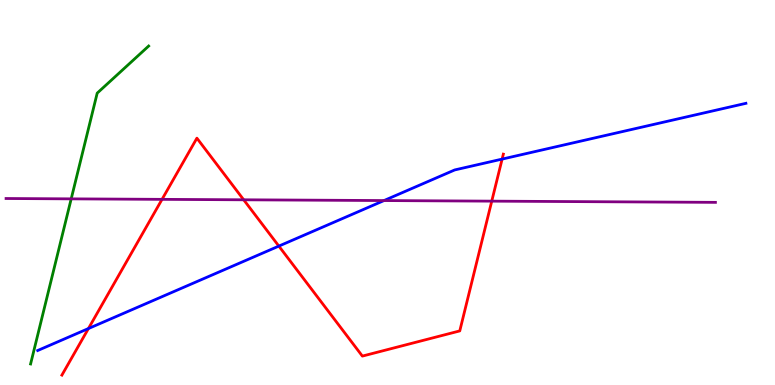[{'lines': ['blue', 'red'], 'intersections': [{'x': 1.14, 'y': 1.47}, {'x': 3.6, 'y': 3.61}, {'x': 6.48, 'y': 5.87}]}, {'lines': ['green', 'red'], 'intersections': []}, {'lines': ['purple', 'red'], 'intersections': [{'x': 2.09, 'y': 4.82}, {'x': 3.14, 'y': 4.81}, {'x': 6.35, 'y': 4.78}]}, {'lines': ['blue', 'green'], 'intersections': []}, {'lines': ['blue', 'purple'], 'intersections': [{'x': 4.95, 'y': 4.79}]}, {'lines': ['green', 'purple'], 'intersections': [{'x': 0.919, 'y': 4.83}]}]